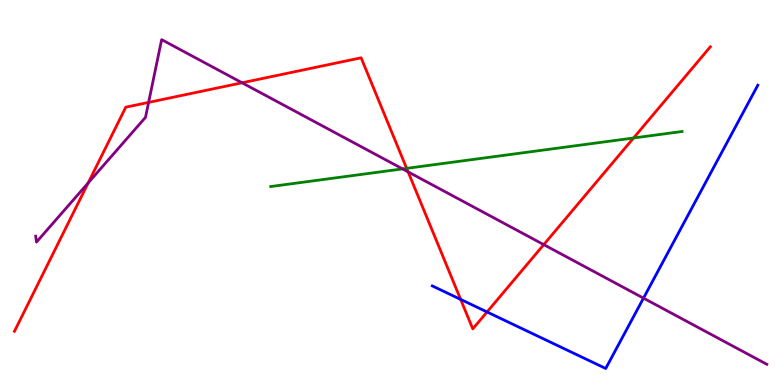[{'lines': ['blue', 'red'], 'intersections': [{'x': 5.94, 'y': 2.22}, {'x': 6.28, 'y': 1.9}]}, {'lines': ['green', 'red'], 'intersections': [{'x': 5.25, 'y': 5.63}, {'x': 8.17, 'y': 6.42}]}, {'lines': ['purple', 'red'], 'intersections': [{'x': 1.14, 'y': 5.25}, {'x': 1.92, 'y': 7.34}, {'x': 3.12, 'y': 7.85}, {'x': 5.27, 'y': 5.54}, {'x': 7.02, 'y': 3.65}]}, {'lines': ['blue', 'green'], 'intersections': []}, {'lines': ['blue', 'purple'], 'intersections': [{'x': 8.3, 'y': 2.26}]}, {'lines': ['green', 'purple'], 'intersections': [{'x': 5.19, 'y': 5.61}]}]